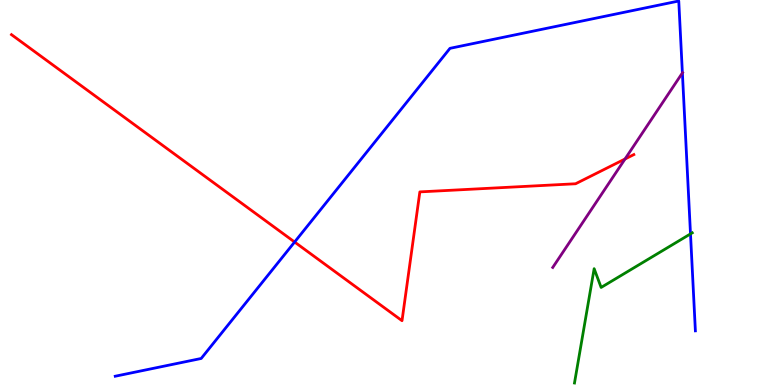[{'lines': ['blue', 'red'], 'intersections': [{'x': 3.8, 'y': 3.71}]}, {'lines': ['green', 'red'], 'intersections': []}, {'lines': ['purple', 'red'], 'intersections': [{'x': 8.06, 'y': 5.87}]}, {'lines': ['blue', 'green'], 'intersections': [{'x': 8.91, 'y': 3.92}]}, {'lines': ['blue', 'purple'], 'intersections': [{'x': 8.8, 'y': 8.11}]}, {'lines': ['green', 'purple'], 'intersections': []}]